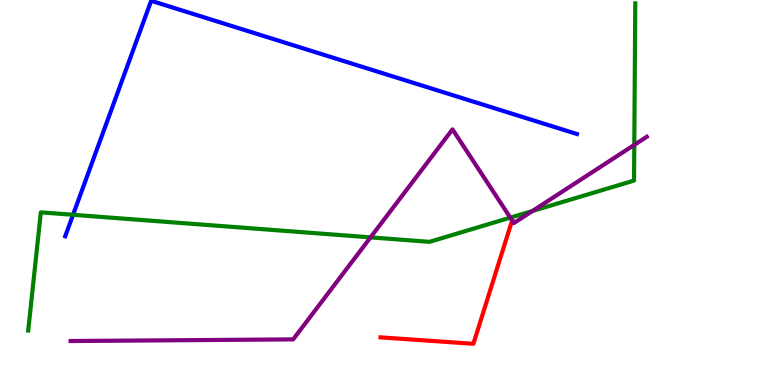[{'lines': ['blue', 'red'], 'intersections': []}, {'lines': ['green', 'red'], 'intersections': []}, {'lines': ['purple', 'red'], 'intersections': []}, {'lines': ['blue', 'green'], 'intersections': [{'x': 0.943, 'y': 4.42}]}, {'lines': ['blue', 'purple'], 'intersections': []}, {'lines': ['green', 'purple'], 'intersections': [{'x': 4.78, 'y': 3.83}, {'x': 6.58, 'y': 4.35}, {'x': 6.87, 'y': 4.52}, {'x': 8.18, 'y': 6.24}]}]